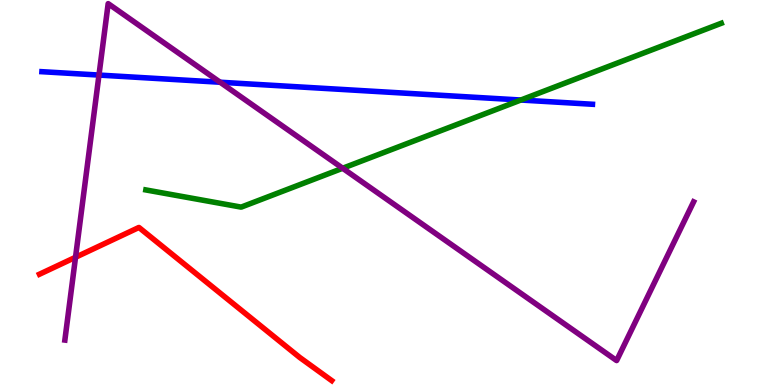[{'lines': ['blue', 'red'], 'intersections': []}, {'lines': ['green', 'red'], 'intersections': []}, {'lines': ['purple', 'red'], 'intersections': [{'x': 0.975, 'y': 3.32}]}, {'lines': ['blue', 'green'], 'intersections': [{'x': 6.72, 'y': 7.4}]}, {'lines': ['blue', 'purple'], 'intersections': [{'x': 1.28, 'y': 8.05}, {'x': 2.84, 'y': 7.86}]}, {'lines': ['green', 'purple'], 'intersections': [{'x': 4.42, 'y': 5.63}]}]